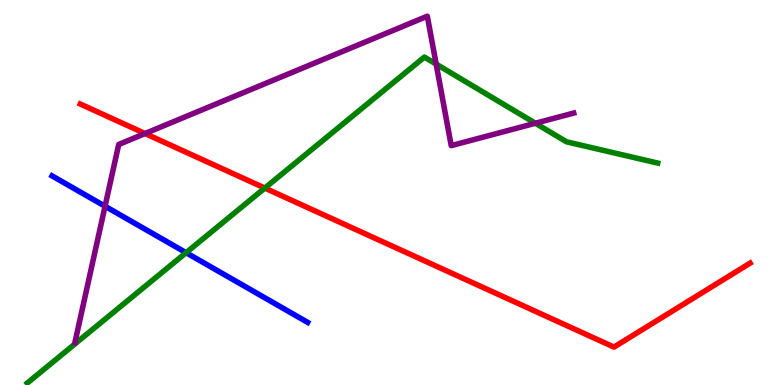[{'lines': ['blue', 'red'], 'intersections': []}, {'lines': ['green', 'red'], 'intersections': [{'x': 3.42, 'y': 5.12}]}, {'lines': ['purple', 'red'], 'intersections': [{'x': 1.87, 'y': 6.53}]}, {'lines': ['blue', 'green'], 'intersections': [{'x': 2.4, 'y': 3.44}]}, {'lines': ['blue', 'purple'], 'intersections': [{'x': 1.36, 'y': 4.64}]}, {'lines': ['green', 'purple'], 'intersections': [{'x': 5.63, 'y': 8.33}, {'x': 6.91, 'y': 6.8}]}]